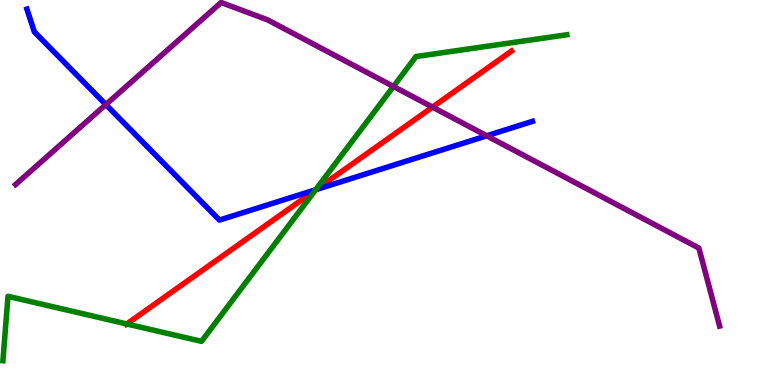[{'lines': ['blue', 'red'], 'intersections': [{'x': 4.08, 'y': 5.08}]}, {'lines': ['green', 'red'], 'intersections': [{'x': 1.64, 'y': 1.59}, {'x': 4.07, 'y': 5.06}]}, {'lines': ['purple', 'red'], 'intersections': [{'x': 5.58, 'y': 7.22}]}, {'lines': ['blue', 'green'], 'intersections': [{'x': 4.07, 'y': 5.07}]}, {'lines': ['blue', 'purple'], 'intersections': [{'x': 1.37, 'y': 7.28}, {'x': 6.28, 'y': 6.47}]}, {'lines': ['green', 'purple'], 'intersections': [{'x': 5.08, 'y': 7.75}]}]